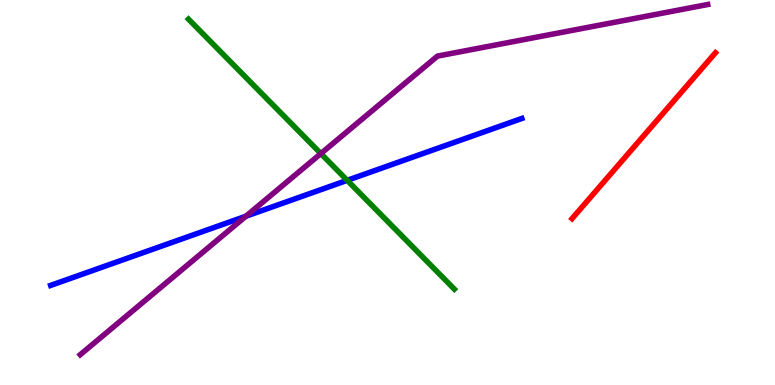[{'lines': ['blue', 'red'], 'intersections': []}, {'lines': ['green', 'red'], 'intersections': []}, {'lines': ['purple', 'red'], 'intersections': []}, {'lines': ['blue', 'green'], 'intersections': [{'x': 4.48, 'y': 5.32}]}, {'lines': ['blue', 'purple'], 'intersections': [{'x': 3.17, 'y': 4.38}]}, {'lines': ['green', 'purple'], 'intersections': [{'x': 4.14, 'y': 6.01}]}]